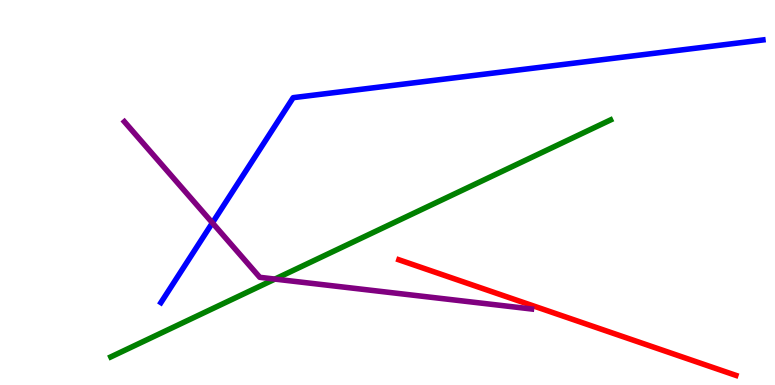[{'lines': ['blue', 'red'], 'intersections': []}, {'lines': ['green', 'red'], 'intersections': []}, {'lines': ['purple', 'red'], 'intersections': []}, {'lines': ['blue', 'green'], 'intersections': []}, {'lines': ['blue', 'purple'], 'intersections': [{'x': 2.74, 'y': 4.21}]}, {'lines': ['green', 'purple'], 'intersections': [{'x': 3.55, 'y': 2.75}]}]